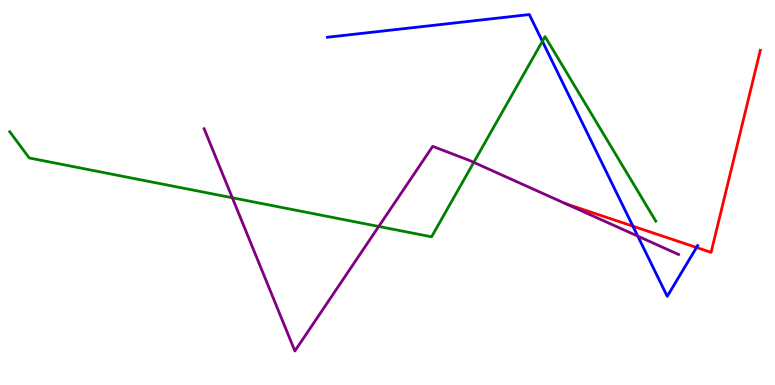[{'lines': ['blue', 'red'], 'intersections': [{'x': 8.17, 'y': 4.12}, {'x': 8.99, 'y': 3.57}]}, {'lines': ['green', 'red'], 'intersections': []}, {'lines': ['purple', 'red'], 'intersections': []}, {'lines': ['blue', 'green'], 'intersections': [{'x': 7.0, 'y': 8.93}]}, {'lines': ['blue', 'purple'], 'intersections': [{'x': 8.23, 'y': 3.87}]}, {'lines': ['green', 'purple'], 'intersections': [{'x': 3.0, 'y': 4.86}, {'x': 4.89, 'y': 4.12}, {'x': 6.11, 'y': 5.78}]}]